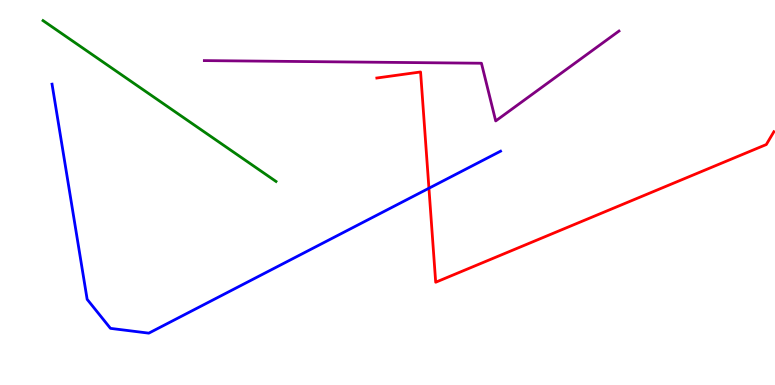[{'lines': ['blue', 'red'], 'intersections': [{'x': 5.53, 'y': 5.11}]}, {'lines': ['green', 'red'], 'intersections': []}, {'lines': ['purple', 'red'], 'intersections': []}, {'lines': ['blue', 'green'], 'intersections': []}, {'lines': ['blue', 'purple'], 'intersections': []}, {'lines': ['green', 'purple'], 'intersections': []}]